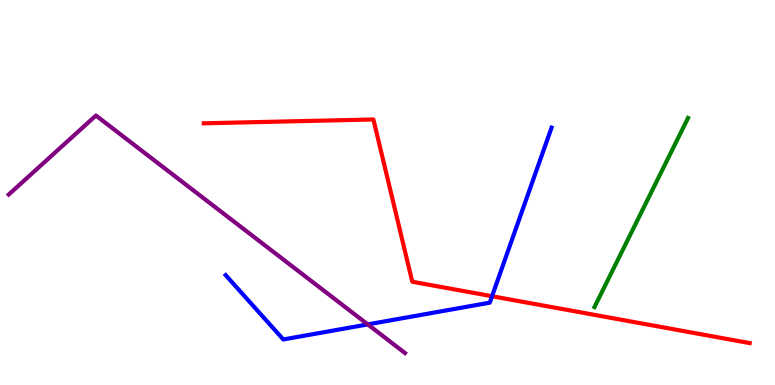[{'lines': ['blue', 'red'], 'intersections': [{'x': 6.35, 'y': 2.31}]}, {'lines': ['green', 'red'], 'intersections': []}, {'lines': ['purple', 'red'], 'intersections': []}, {'lines': ['blue', 'green'], 'intersections': []}, {'lines': ['blue', 'purple'], 'intersections': [{'x': 4.75, 'y': 1.57}]}, {'lines': ['green', 'purple'], 'intersections': []}]